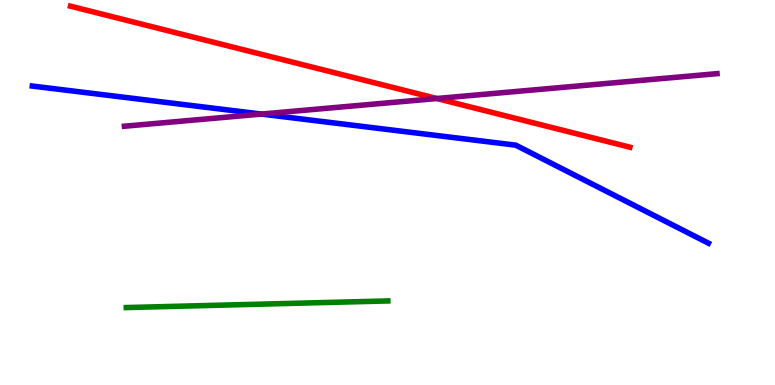[{'lines': ['blue', 'red'], 'intersections': []}, {'lines': ['green', 'red'], 'intersections': []}, {'lines': ['purple', 'red'], 'intersections': [{'x': 5.64, 'y': 7.44}]}, {'lines': ['blue', 'green'], 'intersections': []}, {'lines': ['blue', 'purple'], 'intersections': [{'x': 3.37, 'y': 7.04}]}, {'lines': ['green', 'purple'], 'intersections': []}]